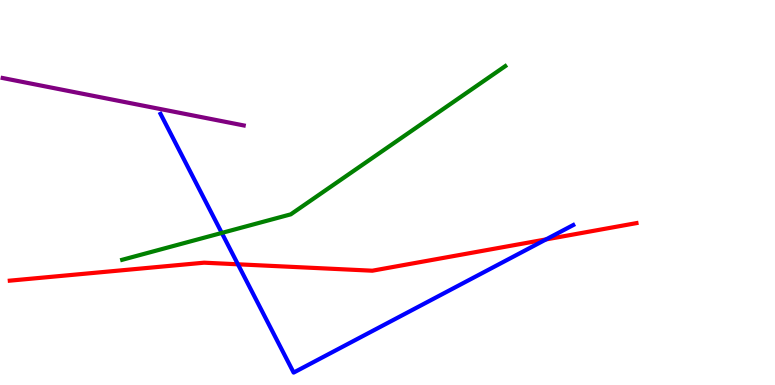[{'lines': ['blue', 'red'], 'intersections': [{'x': 3.07, 'y': 3.14}, {'x': 7.05, 'y': 3.78}]}, {'lines': ['green', 'red'], 'intersections': []}, {'lines': ['purple', 'red'], 'intersections': []}, {'lines': ['blue', 'green'], 'intersections': [{'x': 2.86, 'y': 3.95}]}, {'lines': ['blue', 'purple'], 'intersections': []}, {'lines': ['green', 'purple'], 'intersections': []}]